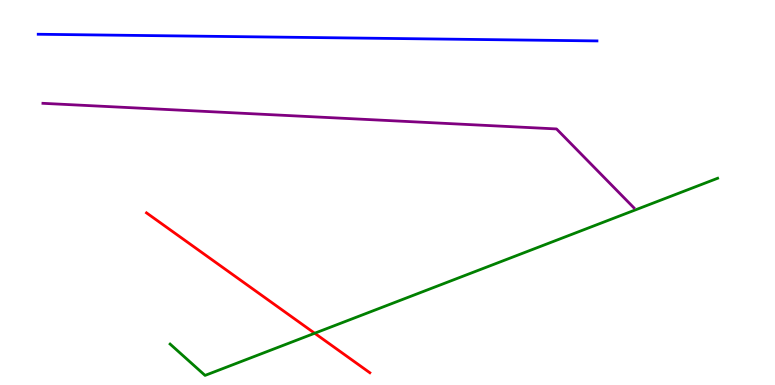[{'lines': ['blue', 'red'], 'intersections': []}, {'lines': ['green', 'red'], 'intersections': [{'x': 4.06, 'y': 1.34}]}, {'lines': ['purple', 'red'], 'intersections': []}, {'lines': ['blue', 'green'], 'intersections': []}, {'lines': ['blue', 'purple'], 'intersections': []}, {'lines': ['green', 'purple'], 'intersections': []}]